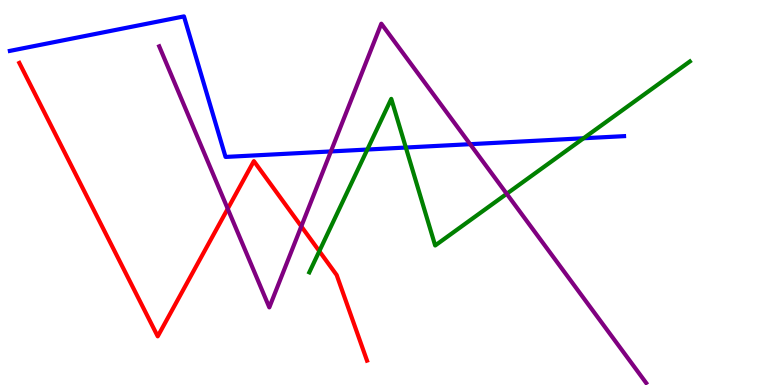[{'lines': ['blue', 'red'], 'intersections': []}, {'lines': ['green', 'red'], 'intersections': [{'x': 4.12, 'y': 3.48}]}, {'lines': ['purple', 'red'], 'intersections': [{'x': 2.94, 'y': 4.58}, {'x': 3.89, 'y': 4.12}]}, {'lines': ['blue', 'green'], 'intersections': [{'x': 4.74, 'y': 6.12}, {'x': 5.24, 'y': 6.17}, {'x': 7.53, 'y': 6.41}]}, {'lines': ['blue', 'purple'], 'intersections': [{'x': 4.27, 'y': 6.07}, {'x': 6.07, 'y': 6.26}]}, {'lines': ['green', 'purple'], 'intersections': [{'x': 6.54, 'y': 4.97}]}]